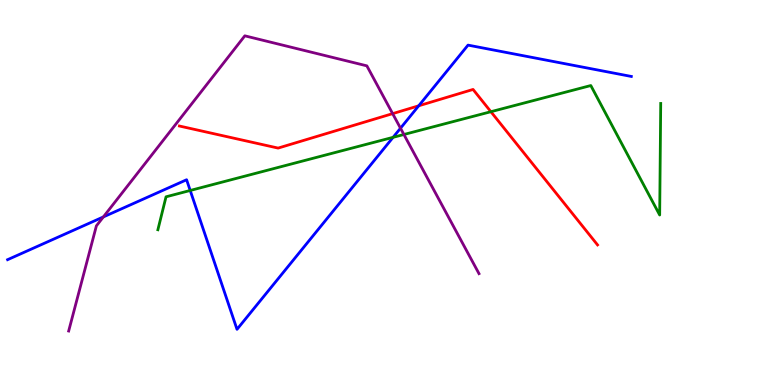[{'lines': ['blue', 'red'], 'intersections': [{'x': 5.4, 'y': 7.25}]}, {'lines': ['green', 'red'], 'intersections': [{'x': 6.33, 'y': 7.1}]}, {'lines': ['purple', 'red'], 'intersections': [{'x': 5.07, 'y': 7.05}]}, {'lines': ['blue', 'green'], 'intersections': [{'x': 2.45, 'y': 5.05}, {'x': 5.07, 'y': 6.43}]}, {'lines': ['blue', 'purple'], 'intersections': [{'x': 1.33, 'y': 4.37}, {'x': 5.17, 'y': 6.67}]}, {'lines': ['green', 'purple'], 'intersections': [{'x': 5.21, 'y': 6.51}]}]